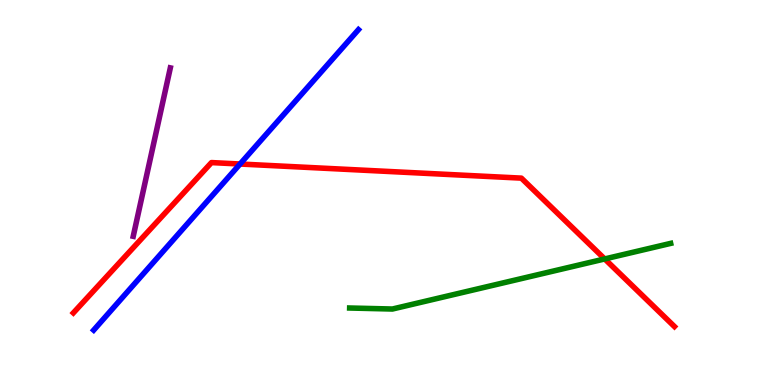[{'lines': ['blue', 'red'], 'intersections': [{'x': 3.1, 'y': 5.74}]}, {'lines': ['green', 'red'], 'intersections': [{'x': 7.8, 'y': 3.27}]}, {'lines': ['purple', 'red'], 'intersections': []}, {'lines': ['blue', 'green'], 'intersections': []}, {'lines': ['blue', 'purple'], 'intersections': []}, {'lines': ['green', 'purple'], 'intersections': []}]